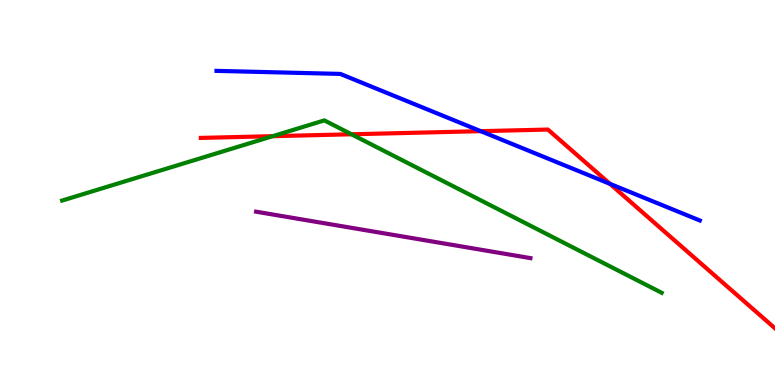[{'lines': ['blue', 'red'], 'intersections': [{'x': 6.2, 'y': 6.59}, {'x': 7.87, 'y': 5.23}]}, {'lines': ['green', 'red'], 'intersections': [{'x': 3.52, 'y': 6.46}, {'x': 4.54, 'y': 6.51}]}, {'lines': ['purple', 'red'], 'intersections': []}, {'lines': ['blue', 'green'], 'intersections': []}, {'lines': ['blue', 'purple'], 'intersections': []}, {'lines': ['green', 'purple'], 'intersections': []}]